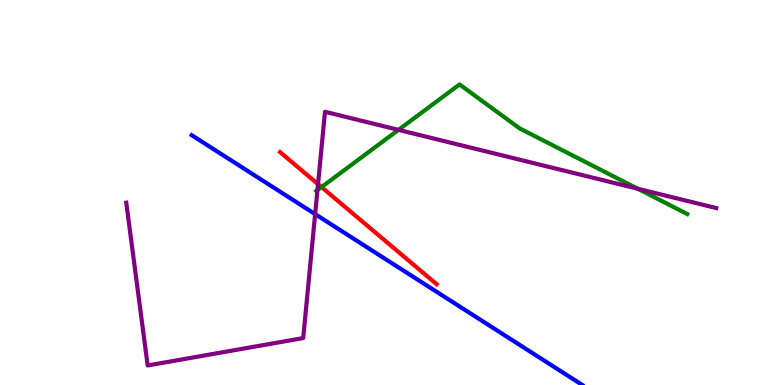[{'lines': ['blue', 'red'], 'intersections': []}, {'lines': ['green', 'red'], 'intersections': [{'x': 4.15, 'y': 5.14}]}, {'lines': ['purple', 'red'], 'intersections': [{'x': 4.1, 'y': 5.22}]}, {'lines': ['blue', 'green'], 'intersections': []}, {'lines': ['blue', 'purple'], 'intersections': [{'x': 4.07, 'y': 4.44}]}, {'lines': ['green', 'purple'], 'intersections': [{'x': 4.1, 'y': 5.06}, {'x': 5.14, 'y': 6.63}, {'x': 8.23, 'y': 5.1}]}]